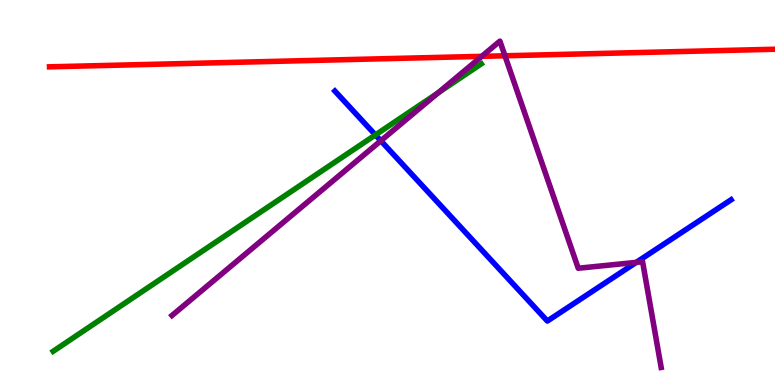[{'lines': ['blue', 'red'], 'intersections': []}, {'lines': ['green', 'red'], 'intersections': []}, {'lines': ['purple', 'red'], 'intersections': [{'x': 6.22, 'y': 8.54}, {'x': 6.52, 'y': 8.55}]}, {'lines': ['blue', 'green'], 'intersections': [{'x': 4.84, 'y': 6.5}]}, {'lines': ['blue', 'purple'], 'intersections': [{'x': 4.91, 'y': 6.34}, {'x': 8.21, 'y': 3.19}]}, {'lines': ['green', 'purple'], 'intersections': [{'x': 5.65, 'y': 7.59}]}]